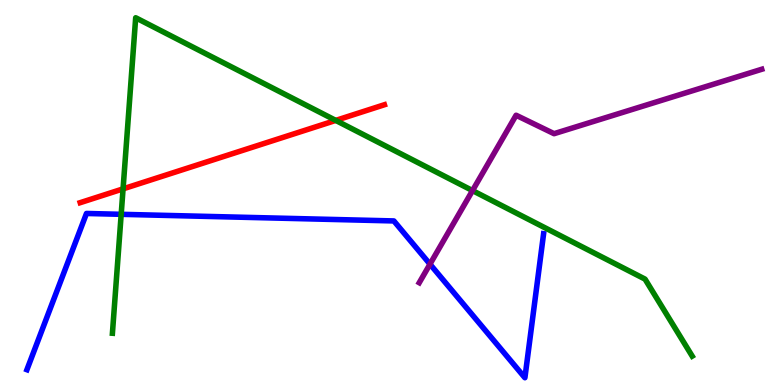[{'lines': ['blue', 'red'], 'intersections': []}, {'lines': ['green', 'red'], 'intersections': [{'x': 1.59, 'y': 5.09}, {'x': 4.33, 'y': 6.87}]}, {'lines': ['purple', 'red'], 'intersections': []}, {'lines': ['blue', 'green'], 'intersections': [{'x': 1.56, 'y': 4.43}]}, {'lines': ['blue', 'purple'], 'intersections': [{'x': 5.55, 'y': 3.14}]}, {'lines': ['green', 'purple'], 'intersections': [{'x': 6.1, 'y': 5.05}]}]